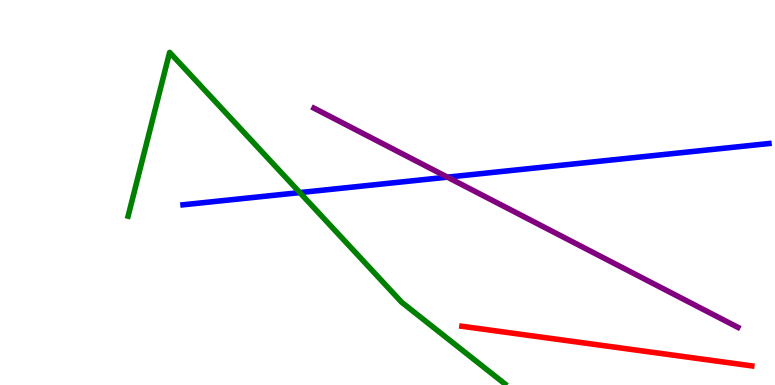[{'lines': ['blue', 'red'], 'intersections': []}, {'lines': ['green', 'red'], 'intersections': []}, {'lines': ['purple', 'red'], 'intersections': []}, {'lines': ['blue', 'green'], 'intersections': [{'x': 3.87, 'y': 5.0}]}, {'lines': ['blue', 'purple'], 'intersections': [{'x': 5.77, 'y': 5.4}]}, {'lines': ['green', 'purple'], 'intersections': []}]